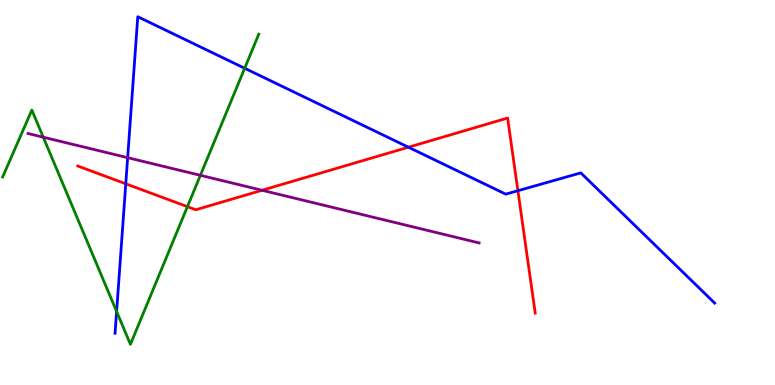[{'lines': ['blue', 'red'], 'intersections': [{'x': 1.62, 'y': 5.23}, {'x': 5.27, 'y': 6.18}, {'x': 6.68, 'y': 5.05}]}, {'lines': ['green', 'red'], 'intersections': [{'x': 2.42, 'y': 4.63}]}, {'lines': ['purple', 'red'], 'intersections': [{'x': 3.38, 'y': 5.06}]}, {'lines': ['blue', 'green'], 'intersections': [{'x': 1.5, 'y': 1.91}, {'x': 3.16, 'y': 8.23}]}, {'lines': ['blue', 'purple'], 'intersections': [{'x': 1.65, 'y': 5.9}]}, {'lines': ['green', 'purple'], 'intersections': [{'x': 0.558, 'y': 6.44}, {'x': 2.59, 'y': 5.45}]}]